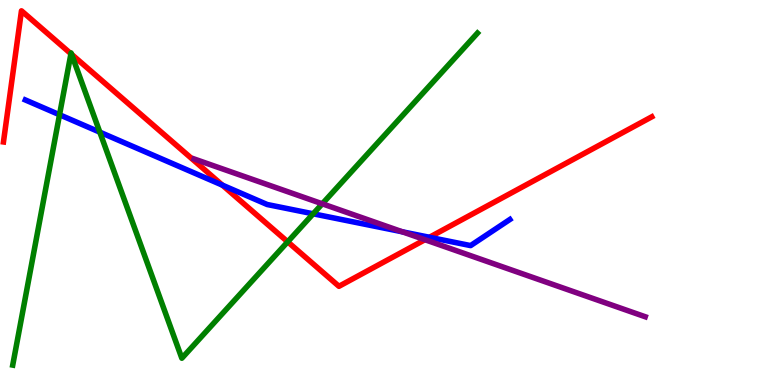[{'lines': ['blue', 'red'], 'intersections': [{'x': 2.87, 'y': 5.19}, {'x': 5.54, 'y': 3.84}]}, {'lines': ['green', 'red'], 'intersections': [{'x': 0.915, 'y': 8.6}, {'x': 0.924, 'y': 8.59}, {'x': 3.71, 'y': 3.72}]}, {'lines': ['purple', 'red'], 'intersections': [{'x': 5.48, 'y': 3.77}]}, {'lines': ['blue', 'green'], 'intersections': [{'x': 0.768, 'y': 7.02}, {'x': 1.29, 'y': 6.57}, {'x': 4.04, 'y': 4.45}]}, {'lines': ['blue', 'purple'], 'intersections': [{'x': 5.19, 'y': 3.98}]}, {'lines': ['green', 'purple'], 'intersections': [{'x': 4.16, 'y': 4.71}]}]